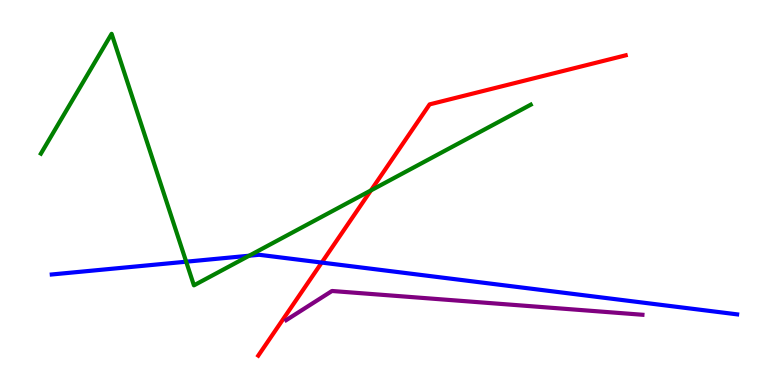[{'lines': ['blue', 'red'], 'intersections': [{'x': 4.15, 'y': 3.18}]}, {'lines': ['green', 'red'], 'intersections': [{'x': 4.79, 'y': 5.05}]}, {'lines': ['purple', 'red'], 'intersections': []}, {'lines': ['blue', 'green'], 'intersections': [{'x': 2.4, 'y': 3.2}, {'x': 3.21, 'y': 3.36}]}, {'lines': ['blue', 'purple'], 'intersections': []}, {'lines': ['green', 'purple'], 'intersections': []}]